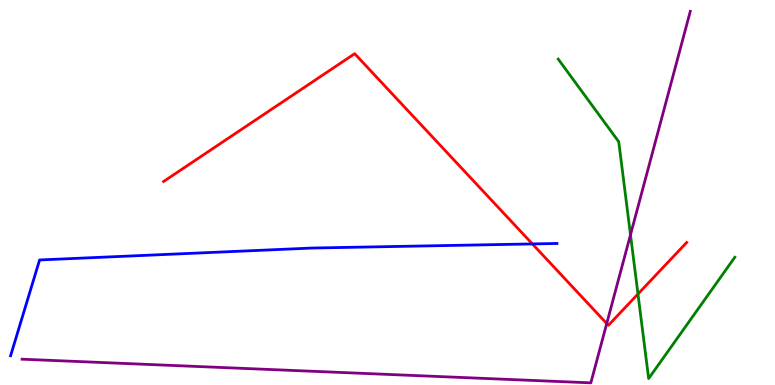[{'lines': ['blue', 'red'], 'intersections': [{'x': 6.87, 'y': 3.66}]}, {'lines': ['green', 'red'], 'intersections': [{'x': 8.23, 'y': 2.36}]}, {'lines': ['purple', 'red'], 'intersections': [{'x': 7.83, 'y': 1.6}]}, {'lines': ['blue', 'green'], 'intersections': []}, {'lines': ['blue', 'purple'], 'intersections': []}, {'lines': ['green', 'purple'], 'intersections': [{'x': 8.14, 'y': 3.9}]}]